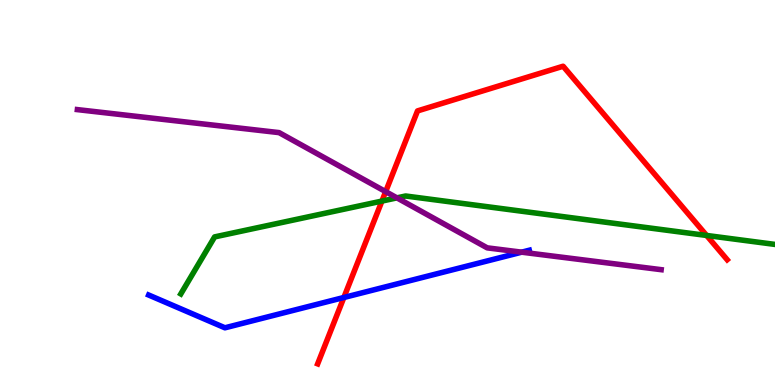[{'lines': ['blue', 'red'], 'intersections': [{'x': 4.44, 'y': 2.27}]}, {'lines': ['green', 'red'], 'intersections': [{'x': 4.93, 'y': 4.78}, {'x': 9.12, 'y': 3.88}]}, {'lines': ['purple', 'red'], 'intersections': [{'x': 4.98, 'y': 5.02}]}, {'lines': ['blue', 'green'], 'intersections': []}, {'lines': ['blue', 'purple'], 'intersections': [{'x': 6.73, 'y': 3.45}]}, {'lines': ['green', 'purple'], 'intersections': [{'x': 5.12, 'y': 4.86}]}]